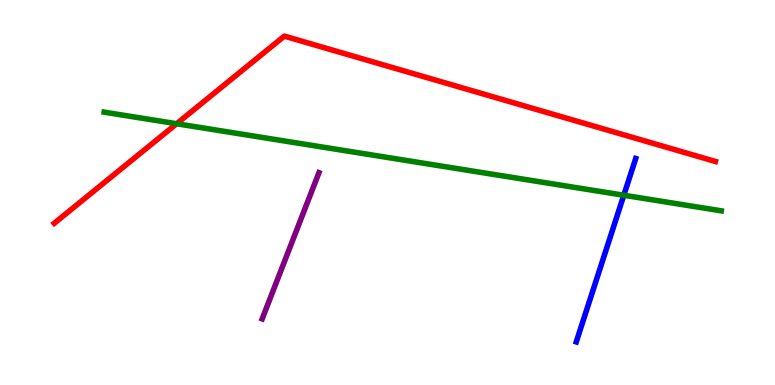[{'lines': ['blue', 'red'], 'intersections': []}, {'lines': ['green', 'red'], 'intersections': [{'x': 2.28, 'y': 6.79}]}, {'lines': ['purple', 'red'], 'intersections': []}, {'lines': ['blue', 'green'], 'intersections': [{'x': 8.05, 'y': 4.93}]}, {'lines': ['blue', 'purple'], 'intersections': []}, {'lines': ['green', 'purple'], 'intersections': []}]